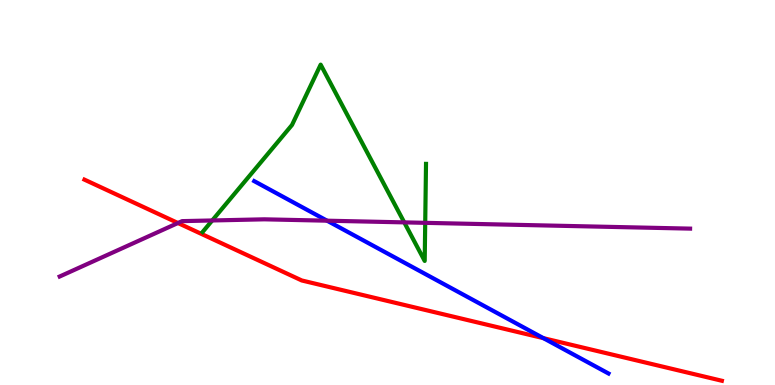[{'lines': ['blue', 'red'], 'intersections': [{'x': 7.01, 'y': 1.22}]}, {'lines': ['green', 'red'], 'intersections': []}, {'lines': ['purple', 'red'], 'intersections': [{'x': 2.3, 'y': 4.21}]}, {'lines': ['blue', 'green'], 'intersections': []}, {'lines': ['blue', 'purple'], 'intersections': [{'x': 4.22, 'y': 4.27}]}, {'lines': ['green', 'purple'], 'intersections': [{'x': 2.74, 'y': 4.27}, {'x': 5.22, 'y': 4.22}, {'x': 5.49, 'y': 4.21}]}]